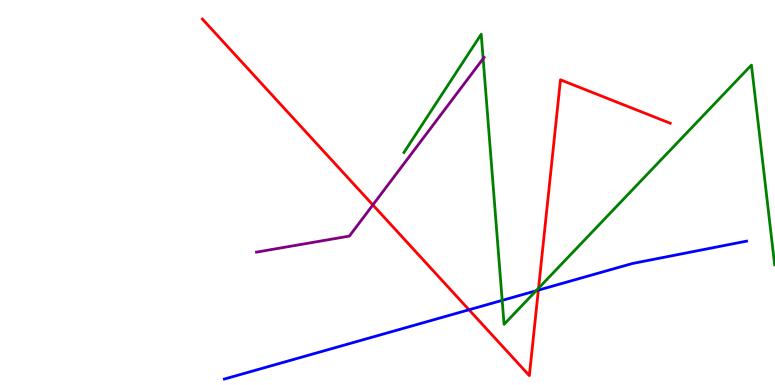[{'lines': ['blue', 'red'], 'intersections': [{'x': 6.05, 'y': 1.95}, {'x': 6.95, 'y': 2.46}]}, {'lines': ['green', 'red'], 'intersections': [{'x': 6.95, 'y': 2.51}]}, {'lines': ['purple', 'red'], 'intersections': [{'x': 4.81, 'y': 4.68}]}, {'lines': ['blue', 'green'], 'intersections': [{'x': 6.48, 'y': 2.2}, {'x': 6.92, 'y': 2.45}]}, {'lines': ['blue', 'purple'], 'intersections': []}, {'lines': ['green', 'purple'], 'intersections': [{'x': 6.23, 'y': 8.48}]}]